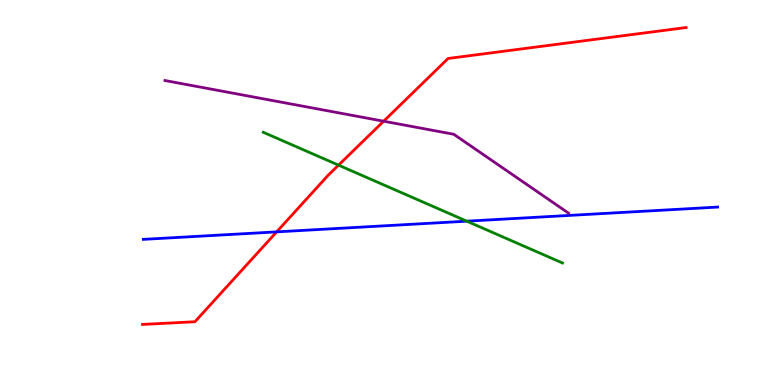[{'lines': ['blue', 'red'], 'intersections': [{'x': 3.57, 'y': 3.98}]}, {'lines': ['green', 'red'], 'intersections': [{'x': 4.37, 'y': 5.71}]}, {'lines': ['purple', 'red'], 'intersections': [{'x': 4.95, 'y': 6.85}]}, {'lines': ['blue', 'green'], 'intersections': [{'x': 6.02, 'y': 4.26}]}, {'lines': ['blue', 'purple'], 'intersections': []}, {'lines': ['green', 'purple'], 'intersections': []}]